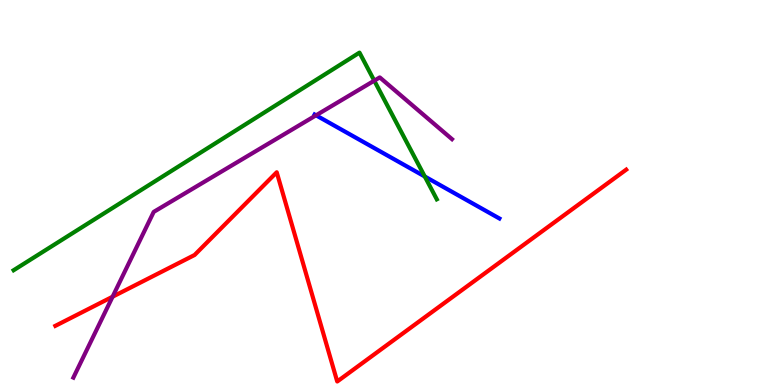[{'lines': ['blue', 'red'], 'intersections': []}, {'lines': ['green', 'red'], 'intersections': []}, {'lines': ['purple', 'red'], 'intersections': [{'x': 1.45, 'y': 2.29}]}, {'lines': ['blue', 'green'], 'intersections': [{'x': 5.48, 'y': 5.42}]}, {'lines': ['blue', 'purple'], 'intersections': [{'x': 4.08, 'y': 7.0}]}, {'lines': ['green', 'purple'], 'intersections': [{'x': 4.83, 'y': 7.9}]}]